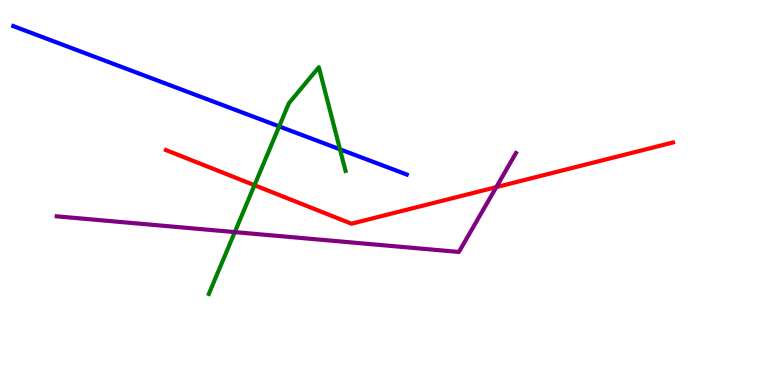[{'lines': ['blue', 'red'], 'intersections': []}, {'lines': ['green', 'red'], 'intersections': [{'x': 3.28, 'y': 5.19}]}, {'lines': ['purple', 'red'], 'intersections': [{'x': 6.4, 'y': 5.14}]}, {'lines': ['blue', 'green'], 'intersections': [{'x': 3.6, 'y': 6.72}, {'x': 4.39, 'y': 6.12}]}, {'lines': ['blue', 'purple'], 'intersections': []}, {'lines': ['green', 'purple'], 'intersections': [{'x': 3.03, 'y': 3.97}]}]